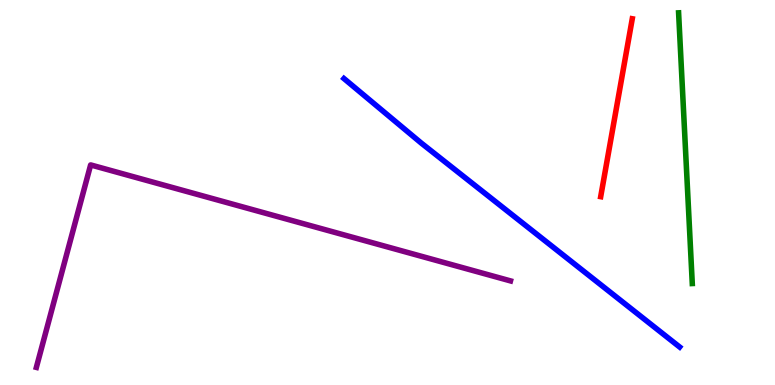[{'lines': ['blue', 'red'], 'intersections': []}, {'lines': ['green', 'red'], 'intersections': []}, {'lines': ['purple', 'red'], 'intersections': []}, {'lines': ['blue', 'green'], 'intersections': []}, {'lines': ['blue', 'purple'], 'intersections': []}, {'lines': ['green', 'purple'], 'intersections': []}]